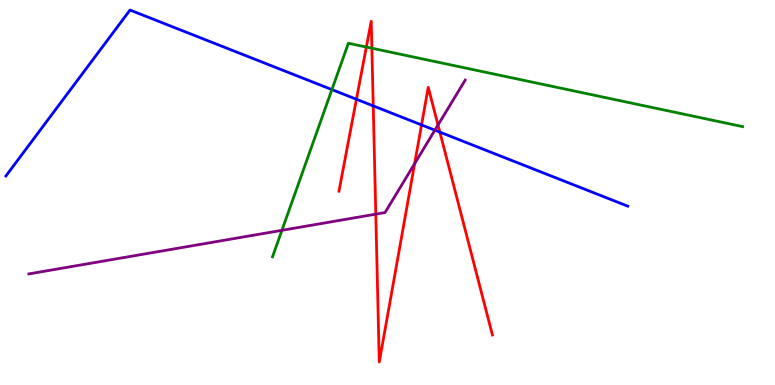[{'lines': ['blue', 'red'], 'intersections': [{'x': 4.6, 'y': 7.42}, {'x': 4.82, 'y': 7.25}, {'x': 5.44, 'y': 6.76}, {'x': 5.68, 'y': 6.57}]}, {'lines': ['green', 'red'], 'intersections': [{'x': 4.73, 'y': 8.78}, {'x': 4.8, 'y': 8.75}]}, {'lines': ['purple', 'red'], 'intersections': [{'x': 4.85, 'y': 4.44}, {'x': 5.35, 'y': 5.75}, {'x': 5.65, 'y': 6.75}]}, {'lines': ['blue', 'green'], 'intersections': [{'x': 4.28, 'y': 7.67}]}, {'lines': ['blue', 'purple'], 'intersections': [{'x': 5.61, 'y': 6.62}]}, {'lines': ['green', 'purple'], 'intersections': [{'x': 3.64, 'y': 4.02}]}]